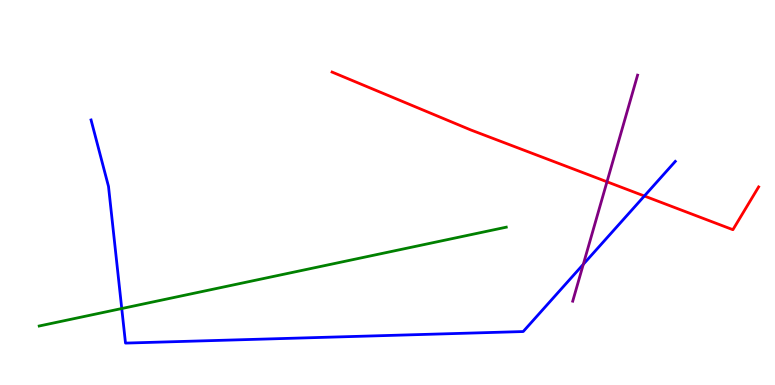[{'lines': ['blue', 'red'], 'intersections': [{'x': 8.31, 'y': 4.91}]}, {'lines': ['green', 'red'], 'intersections': []}, {'lines': ['purple', 'red'], 'intersections': [{'x': 7.83, 'y': 5.28}]}, {'lines': ['blue', 'green'], 'intersections': [{'x': 1.57, 'y': 1.99}]}, {'lines': ['blue', 'purple'], 'intersections': [{'x': 7.53, 'y': 3.13}]}, {'lines': ['green', 'purple'], 'intersections': []}]